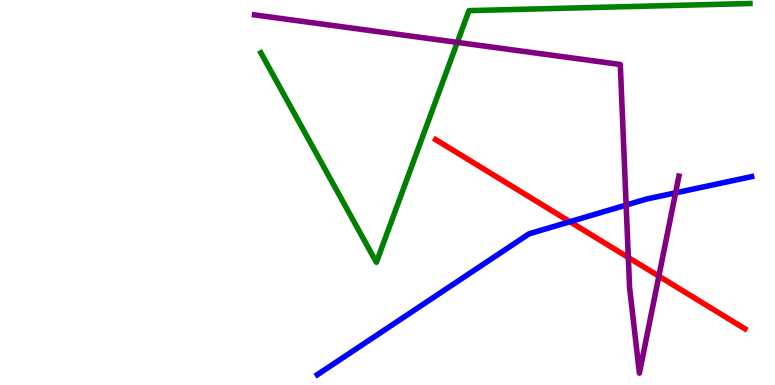[{'lines': ['blue', 'red'], 'intersections': [{'x': 7.35, 'y': 4.24}]}, {'lines': ['green', 'red'], 'intersections': []}, {'lines': ['purple', 'red'], 'intersections': [{'x': 8.11, 'y': 3.31}, {'x': 8.5, 'y': 2.83}]}, {'lines': ['blue', 'green'], 'intersections': []}, {'lines': ['blue', 'purple'], 'intersections': [{'x': 8.08, 'y': 4.67}, {'x': 8.72, 'y': 4.99}]}, {'lines': ['green', 'purple'], 'intersections': [{'x': 5.9, 'y': 8.9}]}]